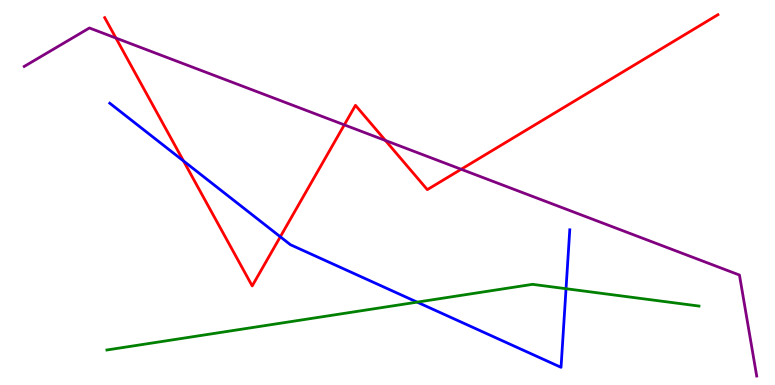[{'lines': ['blue', 'red'], 'intersections': [{'x': 2.37, 'y': 5.82}, {'x': 3.62, 'y': 3.85}]}, {'lines': ['green', 'red'], 'intersections': []}, {'lines': ['purple', 'red'], 'intersections': [{'x': 1.5, 'y': 9.01}, {'x': 4.44, 'y': 6.76}, {'x': 4.97, 'y': 6.35}, {'x': 5.95, 'y': 5.6}]}, {'lines': ['blue', 'green'], 'intersections': [{'x': 5.38, 'y': 2.15}, {'x': 7.3, 'y': 2.5}]}, {'lines': ['blue', 'purple'], 'intersections': []}, {'lines': ['green', 'purple'], 'intersections': []}]